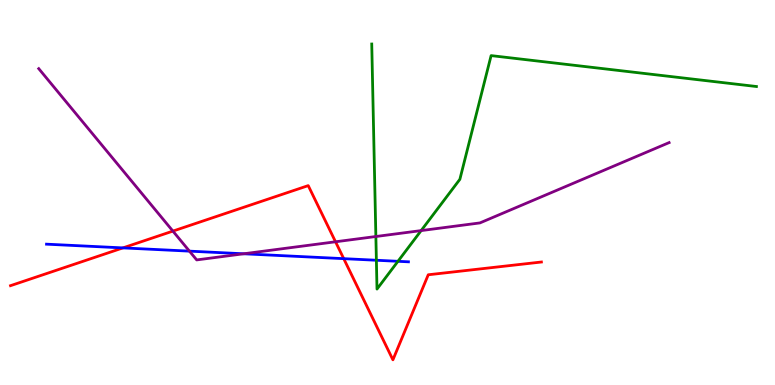[{'lines': ['blue', 'red'], 'intersections': [{'x': 1.59, 'y': 3.56}, {'x': 4.44, 'y': 3.28}]}, {'lines': ['green', 'red'], 'intersections': []}, {'lines': ['purple', 'red'], 'intersections': [{'x': 2.23, 'y': 4.0}, {'x': 4.33, 'y': 3.72}]}, {'lines': ['blue', 'green'], 'intersections': [{'x': 4.86, 'y': 3.24}, {'x': 5.13, 'y': 3.21}]}, {'lines': ['blue', 'purple'], 'intersections': [{'x': 2.44, 'y': 3.48}, {'x': 3.14, 'y': 3.41}]}, {'lines': ['green', 'purple'], 'intersections': [{'x': 4.85, 'y': 3.86}, {'x': 5.43, 'y': 4.01}]}]